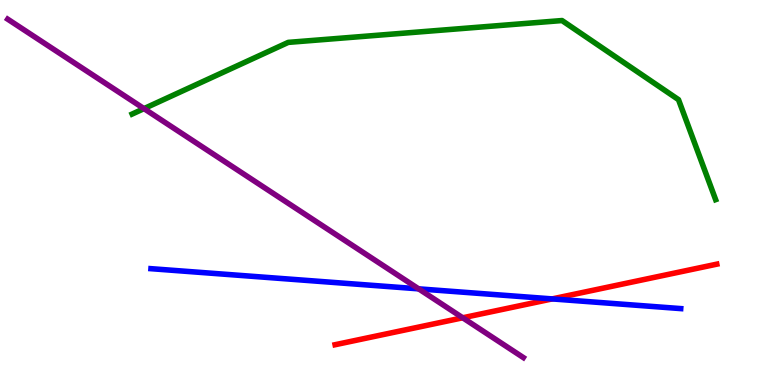[{'lines': ['blue', 'red'], 'intersections': [{'x': 7.12, 'y': 2.24}]}, {'lines': ['green', 'red'], 'intersections': []}, {'lines': ['purple', 'red'], 'intersections': [{'x': 5.97, 'y': 1.75}]}, {'lines': ['blue', 'green'], 'intersections': []}, {'lines': ['blue', 'purple'], 'intersections': [{'x': 5.4, 'y': 2.5}]}, {'lines': ['green', 'purple'], 'intersections': [{'x': 1.86, 'y': 7.18}]}]